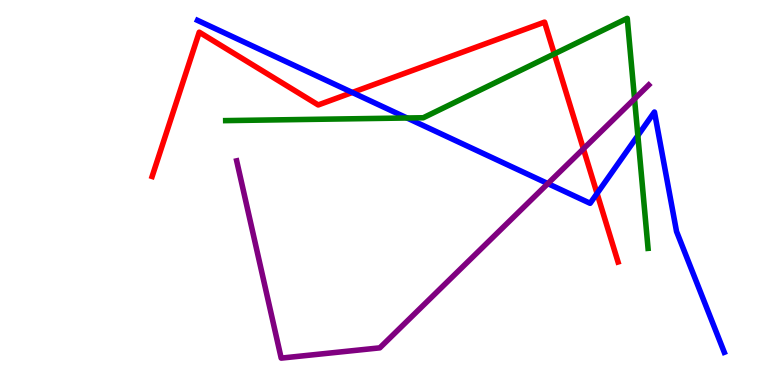[{'lines': ['blue', 'red'], 'intersections': [{'x': 4.55, 'y': 7.6}, {'x': 7.7, 'y': 4.97}]}, {'lines': ['green', 'red'], 'intersections': [{'x': 7.15, 'y': 8.6}]}, {'lines': ['purple', 'red'], 'intersections': [{'x': 7.53, 'y': 6.13}]}, {'lines': ['blue', 'green'], 'intersections': [{'x': 5.25, 'y': 6.94}, {'x': 8.23, 'y': 6.48}]}, {'lines': ['blue', 'purple'], 'intersections': [{'x': 7.07, 'y': 5.23}]}, {'lines': ['green', 'purple'], 'intersections': [{'x': 8.19, 'y': 7.43}]}]